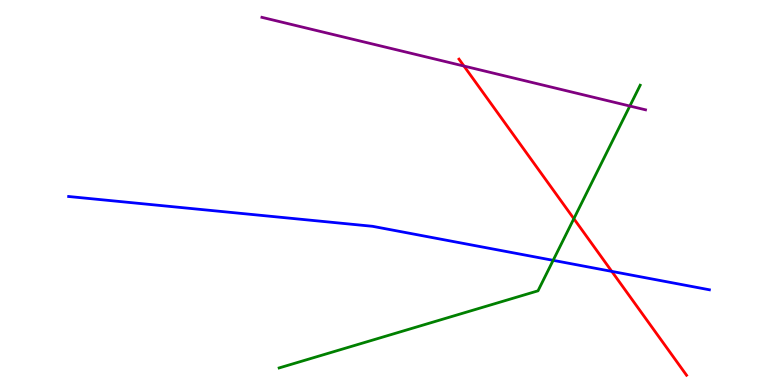[{'lines': ['blue', 'red'], 'intersections': [{'x': 7.89, 'y': 2.95}]}, {'lines': ['green', 'red'], 'intersections': [{'x': 7.4, 'y': 4.32}]}, {'lines': ['purple', 'red'], 'intersections': [{'x': 5.99, 'y': 8.28}]}, {'lines': ['blue', 'green'], 'intersections': [{'x': 7.14, 'y': 3.24}]}, {'lines': ['blue', 'purple'], 'intersections': []}, {'lines': ['green', 'purple'], 'intersections': [{'x': 8.13, 'y': 7.25}]}]